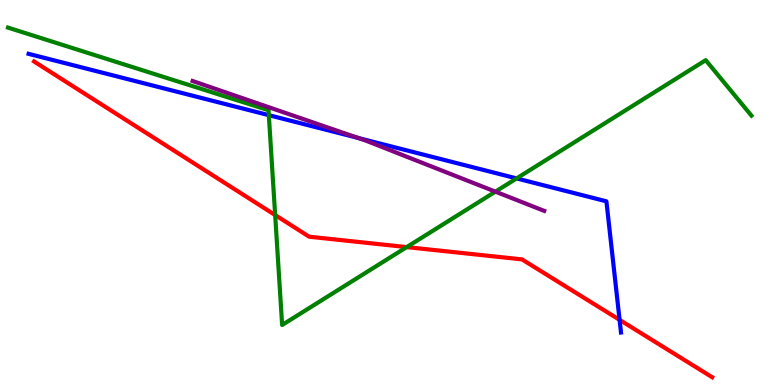[{'lines': ['blue', 'red'], 'intersections': [{'x': 7.99, 'y': 1.69}]}, {'lines': ['green', 'red'], 'intersections': [{'x': 3.55, 'y': 4.41}, {'x': 5.25, 'y': 3.58}]}, {'lines': ['purple', 'red'], 'intersections': []}, {'lines': ['blue', 'green'], 'intersections': [{'x': 3.47, 'y': 7.01}, {'x': 6.67, 'y': 5.37}]}, {'lines': ['blue', 'purple'], 'intersections': [{'x': 4.62, 'y': 6.42}]}, {'lines': ['green', 'purple'], 'intersections': [{'x': 6.39, 'y': 5.02}]}]